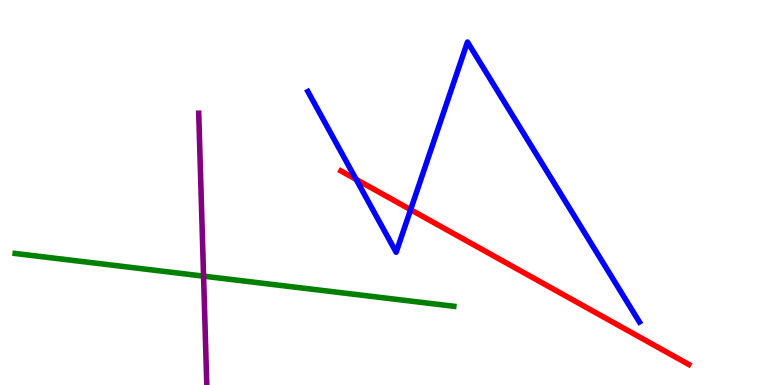[{'lines': ['blue', 'red'], 'intersections': [{'x': 4.6, 'y': 5.34}, {'x': 5.3, 'y': 4.55}]}, {'lines': ['green', 'red'], 'intersections': []}, {'lines': ['purple', 'red'], 'intersections': []}, {'lines': ['blue', 'green'], 'intersections': []}, {'lines': ['blue', 'purple'], 'intersections': []}, {'lines': ['green', 'purple'], 'intersections': [{'x': 2.63, 'y': 2.83}]}]